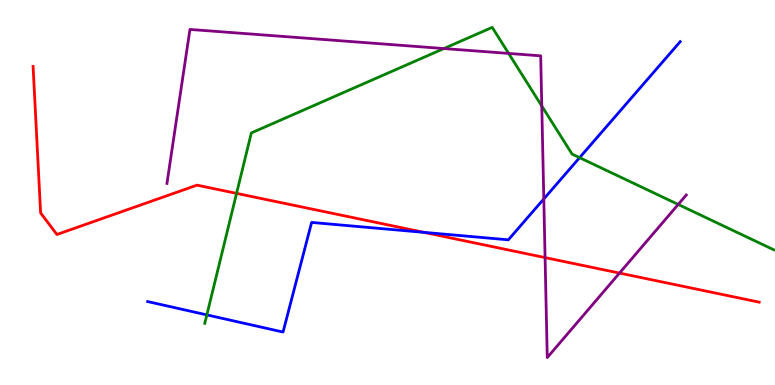[{'lines': ['blue', 'red'], 'intersections': [{'x': 5.47, 'y': 3.96}]}, {'lines': ['green', 'red'], 'intersections': [{'x': 3.05, 'y': 4.98}]}, {'lines': ['purple', 'red'], 'intersections': [{'x': 7.03, 'y': 3.31}, {'x': 7.99, 'y': 2.91}]}, {'lines': ['blue', 'green'], 'intersections': [{'x': 2.67, 'y': 1.82}, {'x': 7.48, 'y': 5.9}]}, {'lines': ['blue', 'purple'], 'intersections': [{'x': 7.02, 'y': 4.83}]}, {'lines': ['green', 'purple'], 'intersections': [{'x': 5.73, 'y': 8.74}, {'x': 6.56, 'y': 8.61}, {'x': 6.99, 'y': 7.25}, {'x': 8.75, 'y': 4.69}]}]